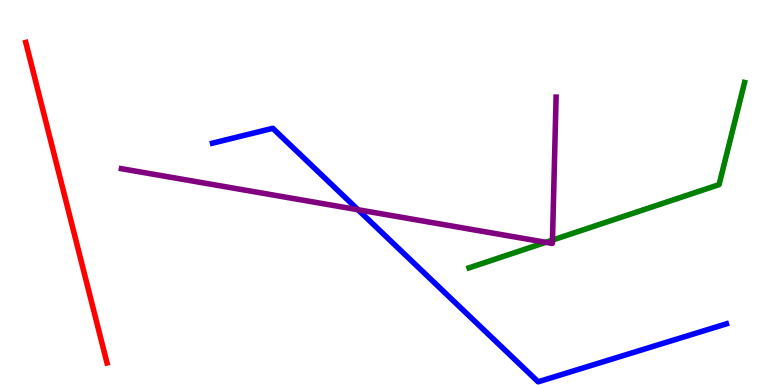[{'lines': ['blue', 'red'], 'intersections': []}, {'lines': ['green', 'red'], 'intersections': []}, {'lines': ['purple', 'red'], 'intersections': []}, {'lines': ['blue', 'green'], 'intersections': []}, {'lines': ['blue', 'purple'], 'intersections': [{'x': 4.62, 'y': 4.55}]}, {'lines': ['green', 'purple'], 'intersections': [{'x': 7.04, 'y': 3.71}, {'x': 7.13, 'y': 3.76}]}]